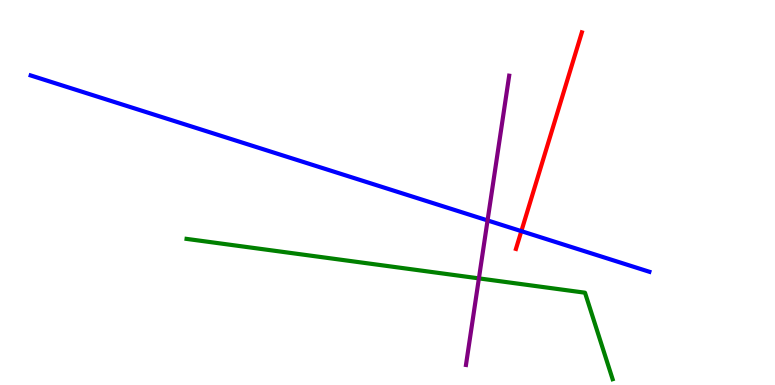[{'lines': ['blue', 'red'], 'intersections': [{'x': 6.73, 'y': 4.0}]}, {'lines': ['green', 'red'], 'intersections': []}, {'lines': ['purple', 'red'], 'intersections': []}, {'lines': ['blue', 'green'], 'intersections': []}, {'lines': ['blue', 'purple'], 'intersections': [{'x': 6.29, 'y': 4.27}]}, {'lines': ['green', 'purple'], 'intersections': [{'x': 6.18, 'y': 2.77}]}]